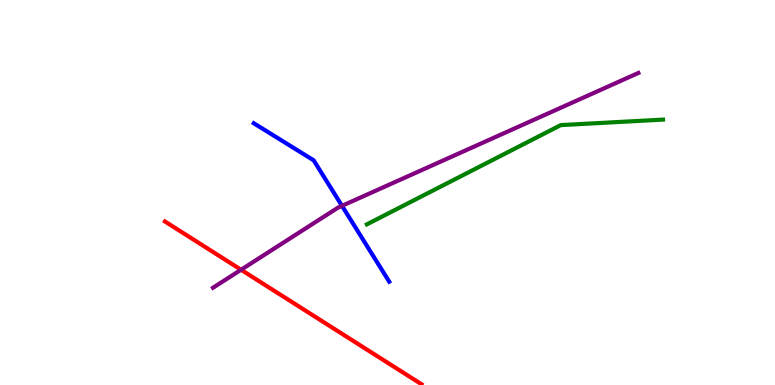[{'lines': ['blue', 'red'], 'intersections': []}, {'lines': ['green', 'red'], 'intersections': []}, {'lines': ['purple', 'red'], 'intersections': [{'x': 3.11, 'y': 2.99}]}, {'lines': ['blue', 'green'], 'intersections': []}, {'lines': ['blue', 'purple'], 'intersections': [{'x': 4.41, 'y': 4.65}]}, {'lines': ['green', 'purple'], 'intersections': []}]